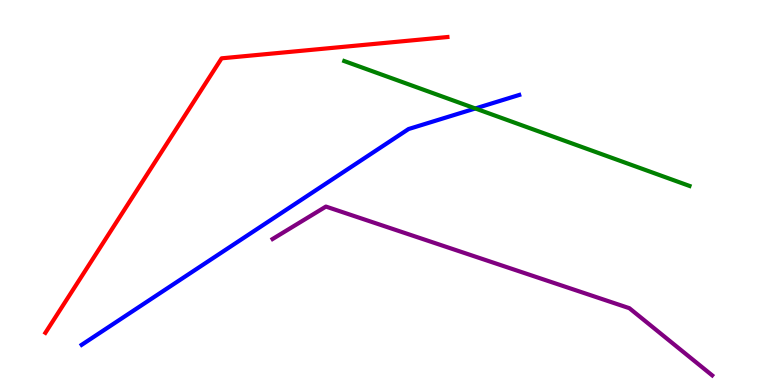[{'lines': ['blue', 'red'], 'intersections': []}, {'lines': ['green', 'red'], 'intersections': []}, {'lines': ['purple', 'red'], 'intersections': []}, {'lines': ['blue', 'green'], 'intersections': [{'x': 6.13, 'y': 7.18}]}, {'lines': ['blue', 'purple'], 'intersections': []}, {'lines': ['green', 'purple'], 'intersections': []}]